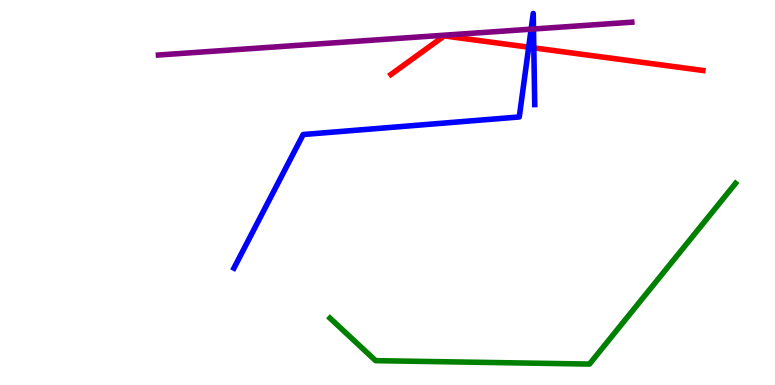[{'lines': ['blue', 'red'], 'intersections': [{'x': 6.82, 'y': 8.77}, {'x': 6.89, 'y': 8.76}]}, {'lines': ['green', 'red'], 'intersections': []}, {'lines': ['purple', 'red'], 'intersections': []}, {'lines': ['blue', 'green'], 'intersections': []}, {'lines': ['blue', 'purple'], 'intersections': [{'x': 6.85, 'y': 9.24}, {'x': 6.88, 'y': 9.25}]}, {'lines': ['green', 'purple'], 'intersections': []}]